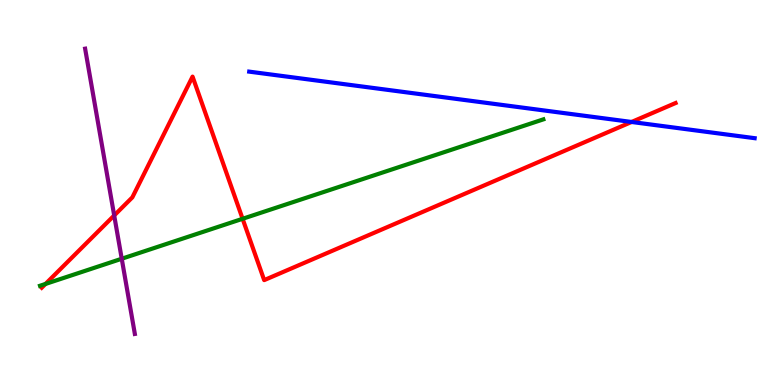[{'lines': ['blue', 'red'], 'intersections': [{'x': 8.15, 'y': 6.83}]}, {'lines': ['green', 'red'], 'intersections': [{'x': 0.587, 'y': 2.62}, {'x': 3.13, 'y': 4.32}]}, {'lines': ['purple', 'red'], 'intersections': [{'x': 1.47, 'y': 4.4}]}, {'lines': ['blue', 'green'], 'intersections': []}, {'lines': ['blue', 'purple'], 'intersections': []}, {'lines': ['green', 'purple'], 'intersections': [{'x': 1.57, 'y': 3.28}]}]